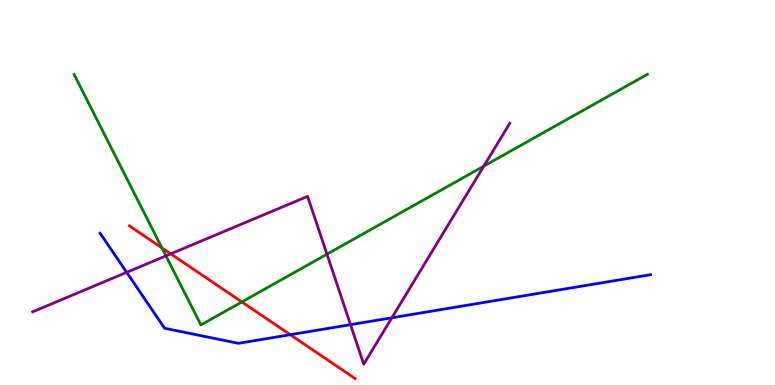[{'lines': ['blue', 'red'], 'intersections': [{'x': 3.75, 'y': 1.31}]}, {'lines': ['green', 'red'], 'intersections': [{'x': 2.09, 'y': 3.56}, {'x': 3.12, 'y': 2.16}]}, {'lines': ['purple', 'red'], 'intersections': [{'x': 2.2, 'y': 3.41}]}, {'lines': ['blue', 'green'], 'intersections': []}, {'lines': ['blue', 'purple'], 'intersections': [{'x': 1.63, 'y': 2.93}, {'x': 4.52, 'y': 1.57}, {'x': 5.06, 'y': 1.75}]}, {'lines': ['green', 'purple'], 'intersections': [{'x': 2.14, 'y': 3.35}, {'x': 4.22, 'y': 3.4}, {'x': 6.24, 'y': 5.69}]}]